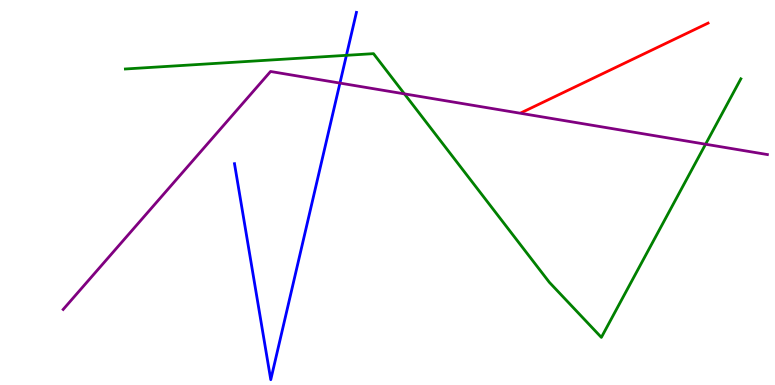[{'lines': ['blue', 'red'], 'intersections': []}, {'lines': ['green', 'red'], 'intersections': []}, {'lines': ['purple', 'red'], 'intersections': []}, {'lines': ['blue', 'green'], 'intersections': [{'x': 4.47, 'y': 8.56}]}, {'lines': ['blue', 'purple'], 'intersections': [{'x': 4.39, 'y': 7.84}]}, {'lines': ['green', 'purple'], 'intersections': [{'x': 5.22, 'y': 7.56}, {'x': 9.1, 'y': 6.25}]}]